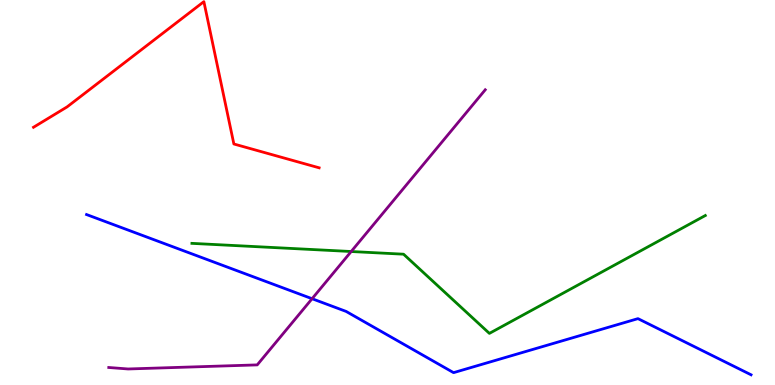[{'lines': ['blue', 'red'], 'intersections': []}, {'lines': ['green', 'red'], 'intersections': []}, {'lines': ['purple', 'red'], 'intersections': []}, {'lines': ['blue', 'green'], 'intersections': []}, {'lines': ['blue', 'purple'], 'intersections': [{'x': 4.03, 'y': 2.24}]}, {'lines': ['green', 'purple'], 'intersections': [{'x': 4.53, 'y': 3.47}]}]